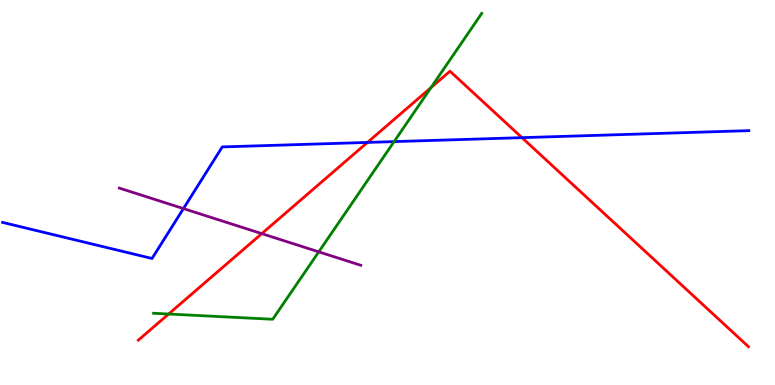[{'lines': ['blue', 'red'], 'intersections': [{'x': 4.74, 'y': 6.3}, {'x': 6.74, 'y': 6.42}]}, {'lines': ['green', 'red'], 'intersections': [{'x': 2.18, 'y': 1.84}, {'x': 5.56, 'y': 7.73}]}, {'lines': ['purple', 'red'], 'intersections': [{'x': 3.38, 'y': 3.93}]}, {'lines': ['blue', 'green'], 'intersections': [{'x': 5.09, 'y': 6.32}]}, {'lines': ['blue', 'purple'], 'intersections': [{'x': 2.37, 'y': 4.58}]}, {'lines': ['green', 'purple'], 'intersections': [{'x': 4.11, 'y': 3.46}]}]